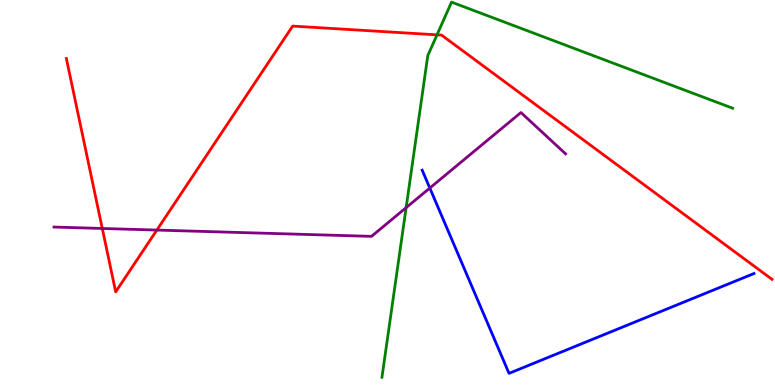[{'lines': ['blue', 'red'], 'intersections': []}, {'lines': ['green', 'red'], 'intersections': [{'x': 5.64, 'y': 9.09}]}, {'lines': ['purple', 'red'], 'intersections': [{'x': 1.32, 'y': 4.07}, {'x': 2.02, 'y': 4.02}]}, {'lines': ['blue', 'green'], 'intersections': []}, {'lines': ['blue', 'purple'], 'intersections': [{'x': 5.55, 'y': 5.12}]}, {'lines': ['green', 'purple'], 'intersections': [{'x': 5.24, 'y': 4.61}]}]